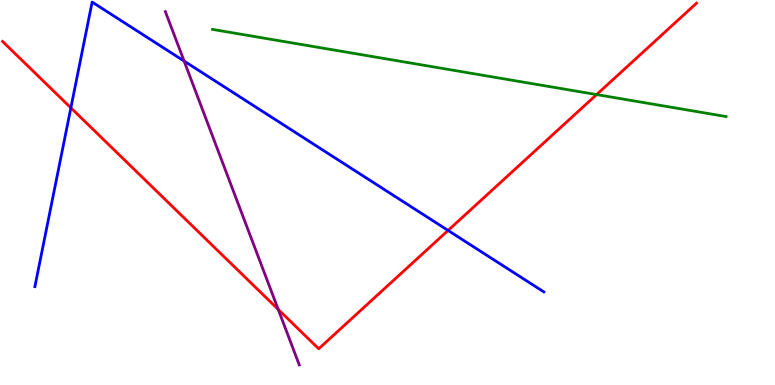[{'lines': ['blue', 'red'], 'intersections': [{'x': 0.914, 'y': 7.2}, {'x': 5.78, 'y': 4.01}]}, {'lines': ['green', 'red'], 'intersections': [{'x': 7.7, 'y': 7.54}]}, {'lines': ['purple', 'red'], 'intersections': [{'x': 3.59, 'y': 1.96}]}, {'lines': ['blue', 'green'], 'intersections': []}, {'lines': ['blue', 'purple'], 'intersections': [{'x': 2.38, 'y': 8.41}]}, {'lines': ['green', 'purple'], 'intersections': []}]